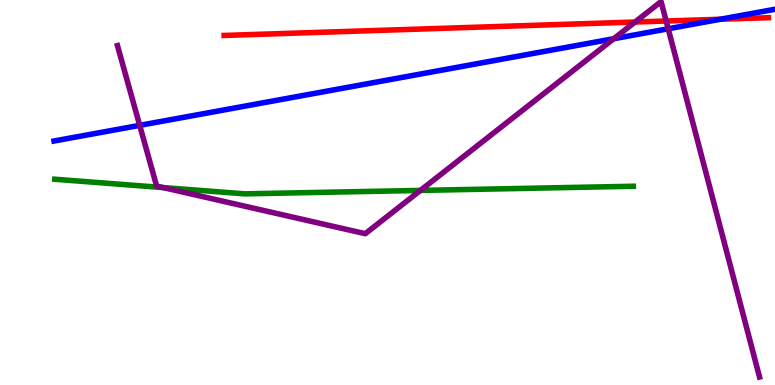[{'lines': ['blue', 'red'], 'intersections': [{'x': 9.3, 'y': 9.5}]}, {'lines': ['green', 'red'], 'intersections': []}, {'lines': ['purple', 'red'], 'intersections': [{'x': 8.19, 'y': 9.43}, {'x': 8.6, 'y': 9.45}]}, {'lines': ['blue', 'green'], 'intersections': []}, {'lines': ['blue', 'purple'], 'intersections': [{'x': 1.8, 'y': 6.74}, {'x': 7.92, 'y': 8.99}, {'x': 8.62, 'y': 9.25}]}, {'lines': ['green', 'purple'], 'intersections': [{'x': 2.11, 'y': 5.13}, {'x': 5.42, 'y': 5.05}]}]